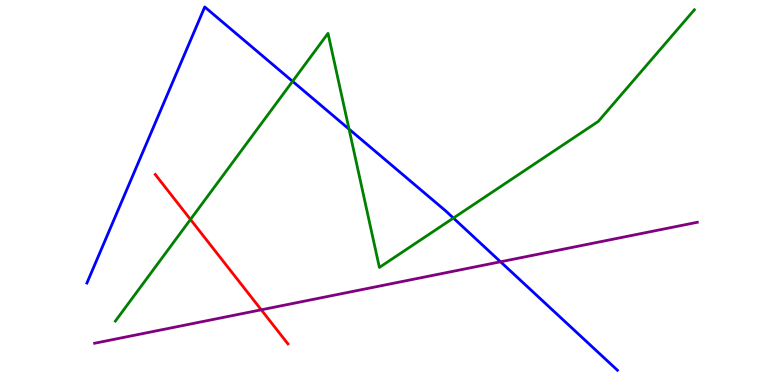[{'lines': ['blue', 'red'], 'intersections': []}, {'lines': ['green', 'red'], 'intersections': [{'x': 2.46, 'y': 4.3}]}, {'lines': ['purple', 'red'], 'intersections': [{'x': 3.37, 'y': 1.95}]}, {'lines': ['blue', 'green'], 'intersections': [{'x': 3.78, 'y': 7.89}, {'x': 4.5, 'y': 6.65}, {'x': 5.85, 'y': 4.34}]}, {'lines': ['blue', 'purple'], 'intersections': [{'x': 6.46, 'y': 3.2}]}, {'lines': ['green', 'purple'], 'intersections': []}]